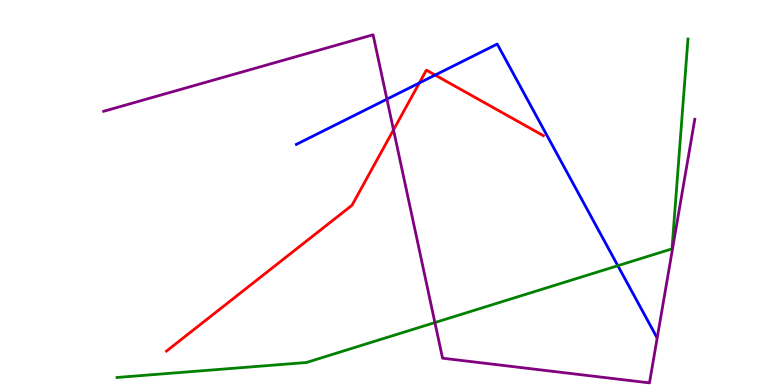[{'lines': ['blue', 'red'], 'intersections': [{'x': 5.41, 'y': 7.85}, {'x': 5.62, 'y': 8.05}]}, {'lines': ['green', 'red'], 'intersections': []}, {'lines': ['purple', 'red'], 'intersections': [{'x': 5.08, 'y': 6.63}]}, {'lines': ['blue', 'green'], 'intersections': [{'x': 7.97, 'y': 3.1}]}, {'lines': ['blue', 'purple'], 'intersections': [{'x': 4.99, 'y': 7.42}]}, {'lines': ['green', 'purple'], 'intersections': [{'x': 5.61, 'y': 1.62}]}]